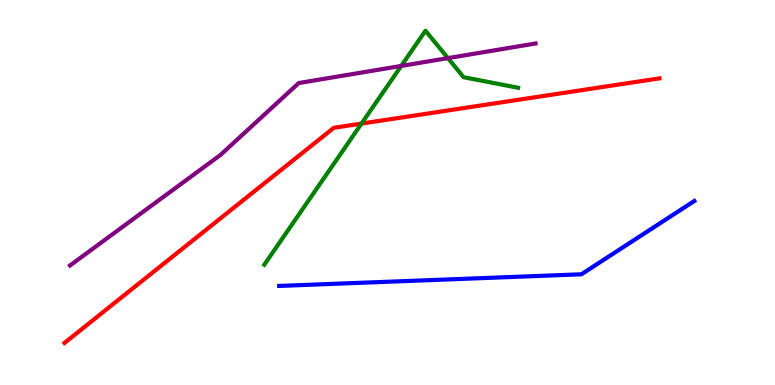[{'lines': ['blue', 'red'], 'intersections': []}, {'lines': ['green', 'red'], 'intersections': [{'x': 4.66, 'y': 6.79}]}, {'lines': ['purple', 'red'], 'intersections': []}, {'lines': ['blue', 'green'], 'intersections': []}, {'lines': ['blue', 'purple'], 'intersections': []}, {'lines': ['green', 'purple'], 'intersections': [{'x': 5.18, 'y': 8.29}, {'x': 5.78, 'y': 8.49}]}]